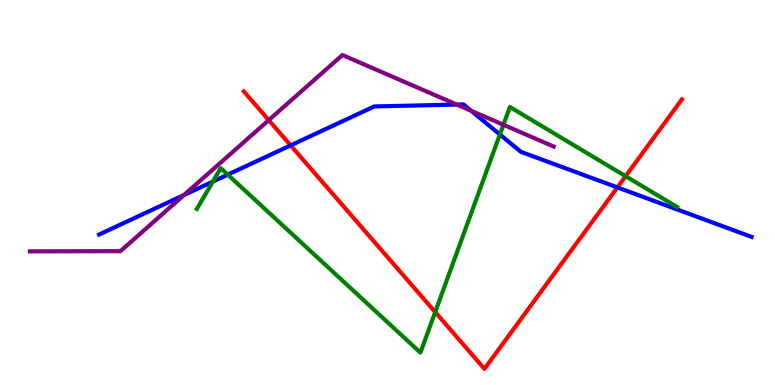[{'lines': ['blue', 'red'], 'intersections': [{'x': 3.75, 'y': 6.22}, {'x': 7.97, 'y': 5.13}]}, {'lines': ['green', 'red'], 'intersections': [{'x': 5.62, 'y': 1.89}, {'x': 8.07, 'y': 5.42}]}, {'lines': ['purple', 'red'], 'intersections': [{'x': 3.47, 'y': 6.88}]}, {'lines': ['blue', 'green'], 'intersections': [{'x': 2.75, 'y': 5.28}, {'x': 2.94, 'y': 5.46}, {'x': 6.45, 'y': 6.51}]}, {'lines': ['blue', 'purple'], 'intersections': [{'x': 2.37, 'y': 4.93}, {'x': 5.89, 'y': 7.28}, {'x': 6.08, 'y': 7.12}]}, {'lines': ['green', 'purple'], 'intersections': [{'x': 6.5, 'y': 6.76}]}]